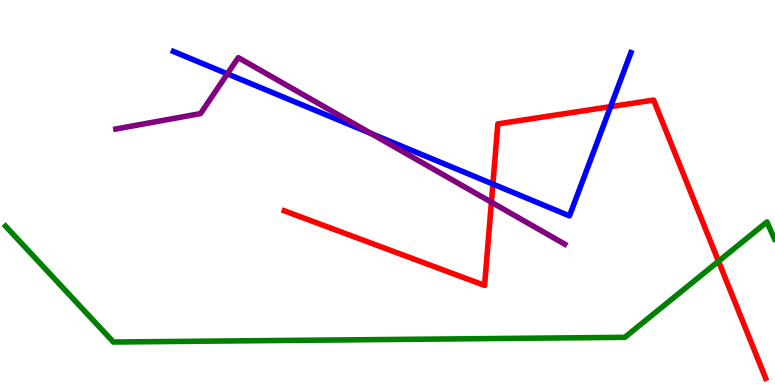[{'lines': ['blue', 'red'], 'intersections': [{'x': 6.36, 'y': 5.22}, {'x': 7.88, 'y': 7.23}]}, {'lines': ['green', 'red'], 'intersections': [{'x': 9.27, 'y': 3.21}]}, {'lines': ['purple', 'red'], 'intersections': [{'x': 6.34, 'y': 4.75}]}, {'lines': ['blue', 'green'], 'intersections': []}, {'lines': ['blue', 'purple'], 'intersections': [{'x': 2.93, 'y': 8.08}, {'x': 4.79, 'y': 6.53}]}, {'lines': ['green', 'purple'], 'intersections': []}]